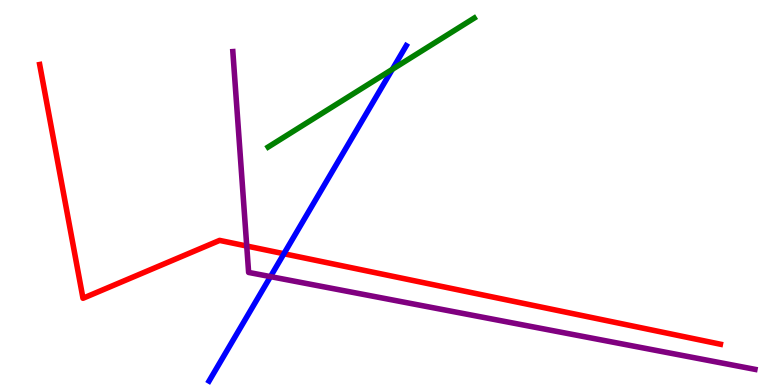[{'lines': ['blue', 'red'], 'intersections': [{'x': 3.66, 'y': 3.41}]}, {'lines': ['green', 'red'], 'intersections': []}, {'lines': ['purple', 'red'], 'intersections': [{'x': 3.18, 'y': 3.61}]}, {'lines': ['blue', 'green'], 'intersections': [{'x': 5.06, 'y': 8.2}]}, {'lines': ['blue', 'purple'], 'intersections': [{'x': 3.49, 'y': 2.82}]}, {'lines': ['green', 'purple'], 'intersections': []}]